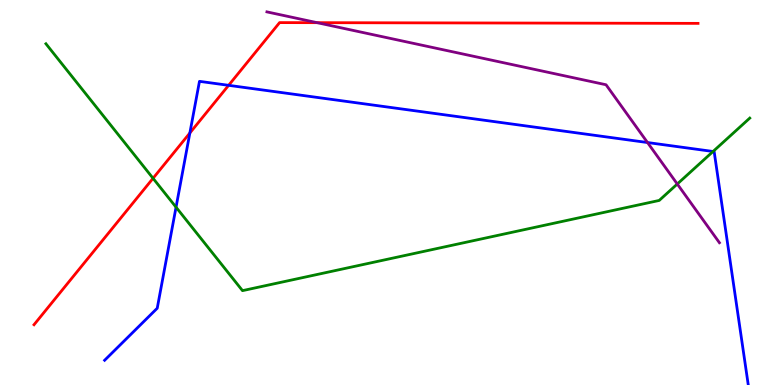[{'lines': ['blue', 'red'], 'intersections': [{'x': 2.45, 'y': 6.55}, {'x': 2.95, 'y': 7.78}]}, {'lines': ['green', 'red'], 'intersections': [{'x': 1.97, 'y': 5.37}]}, {'lines': ['purple', 'red'], 'intersections': [{'x': 4.09, 'y': 9.41}]}, {'lines': ['blue', 'green'], 'intersections': [{'x': 2.27, 'y': 4.62}, {'x': 9.2, 'y': 6.07}]}, {'lines': ['blue', 'purple'], 'intersections': [{'x': 8.35, 'y': 6.3}]}, {'lines': ['green', 'purple'], 'intersections': [{'x': 8.74, 'y': 5.22}]}]